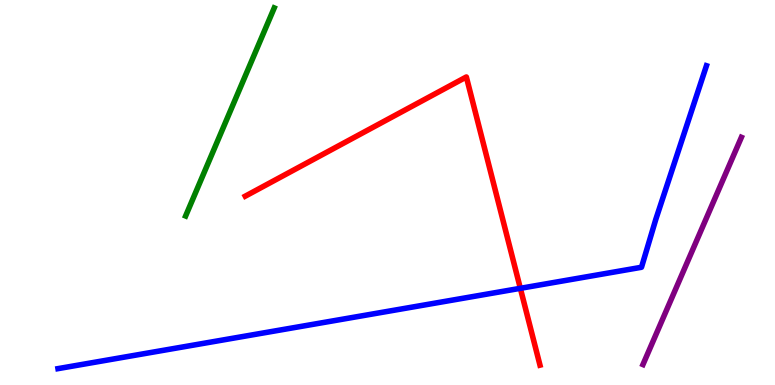[{'lines': ['blue', 'red'], 'intersections': [{'x': 6.71, 'y': 2.51}]}, {'lines': ['green', 'red'], 'intersections': []}, {'lines': ['purple', 'red'], 'intersections': []}, {'lines': ['blue', 'green'], 'intersections': []}, {'lines': ['blue', 'purple'], 'intersections': []}, {'lines': ['green', 'purple'], 'intersections': []}]